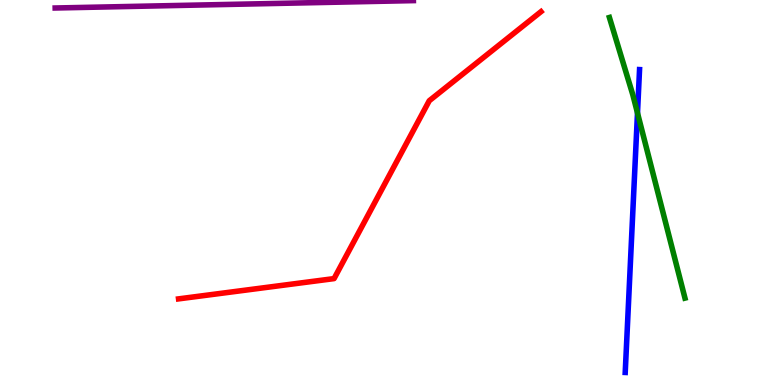[{'lines': ['blue', 'red'], 'intersections': []}, {'lines': ['green', 'red'], 'intersections': []}, {'lines': ['purple', 'red'], 'intersections': []}, {'lines': ['blue', 'green'], 'intersections': [{'x': 8.23, 'y': 7.07}]}, {'lines': ['blue', 'purple'], 'intersections': []}, {'lines': ['green', 'purple'], 'intersections': []}]